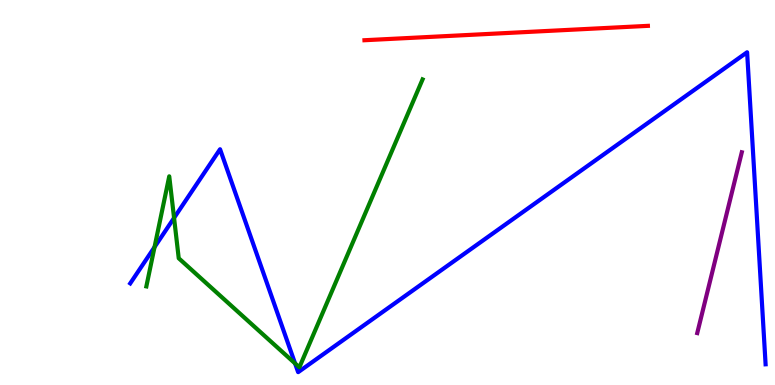[{'lines': ['blue', 'red'], 'intersections': []}, {'lines': ['green', 'red'], 'intersections': []}, {'lines': ['purple', 'red'], 'intersections': []}, {'lines': ['blue', 'green'], 'intersections': [{'x': 1.99, 'y': 3.58}, {'x': 2.25, 'y': 4.34}, {'x': 3.81, 'y': 0.561}]}, {'lines': ['blue', 'purple'], 'intersections': []}, {'lines': ['green', 'purple'], 'intersections': []}]